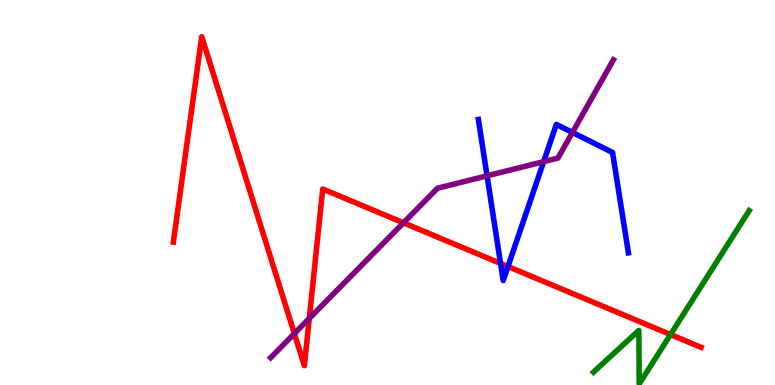[{'lines': ['blue', 'red'], 'intersections': [{'x': 6.46, 'y': 3.16}, {'x': 6.55, 'y': 3.08}]}, {'lines': ['green', 'red'], 'intersections': [{'x': 8.65, 'y': 1.31}]}, {'lines': ['purple', 'red'], 'intersections': [{'x': 3.8, 'y': 1.34}, {'x': 3.99, 'y': 1.73}, {'x': 5.21, 'y': 4.21}]}, {'lines': ['blue', 'green'], 'intersections': []}, {'lines': ['blue', 'purple'], 'intersections': [{'x': 6.28, 'y': 5.43}, {'x': 7.01, 'y': 5.8}, {'x': 7.39, 'y': 6.56}]}, {'lines': ['green', 'purple'], 'intersections': []}]